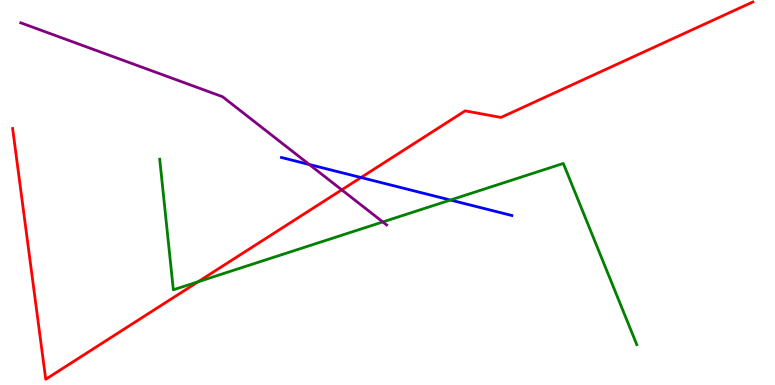[{'lines': ['blue', 'red'], 'intersections': [{'x': 4.66, 'y': 5.39}]}, {'lines': ['green', 'red'], 'intersections': [{'x': 2.56, 'y': 2.68}]}, {'lines': ['purple', 'red'], 'intersections': [{'x': 4.41, 'y': 5.07}]}, {'lines': ['blue', 'green'], 'intersections': [{'x': 5.81, 'y': 4.8}]}, {'lines': ['blue', 'purple'], 'intersections': [{'x': 3.99, 'y': 5.73}]}, {'lines': ['green', 'purple'], 'intersections': [{'x': 4.94, 'y': 4.24}]}]